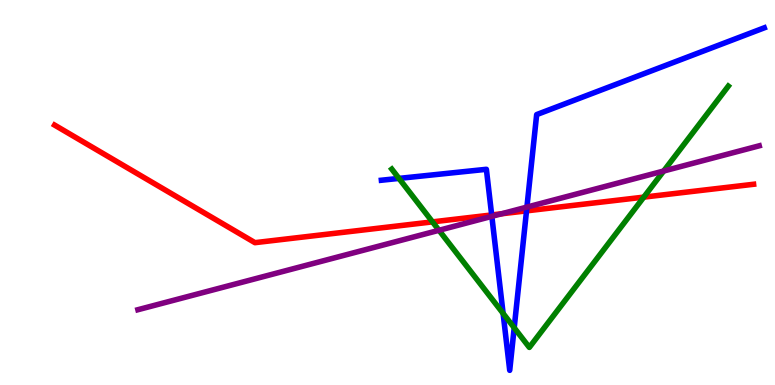[{'lines': ['blue', 'red'], 'intersections': [{'x': 6.34, 'y': 4.42}, {'x': 6.79, 'y': 4.52}]}, {'lines': ['green', 'red'], 'intersections': [{'x': 5.58, 'y': 4.24}, {'x': 8.31, 'y': 4.88}]}, {'lines': ['purple', 'red'], 'intersections': [{'x': 6.47, 'y': 4.45}]}, {'lines': ['blue', 'green'], 'intersections': [{'x': 5.15, 'y': 5.37}, {'x': 6.49, 'y': 1.86}, {'x': 6.63, 'y': 1.49}]}, {'lines': ['blue', 'purple'], 'intersections': [{'x': 6.35, 'y': 4.38}, {'x': 6.8, 'y': 4.62}]}, {'lines': ['green', 'purple'], 'intersections': [{'x': 5.66, 'y': 4.02}, {'x': 8.56, 'y': 5.56}]}]